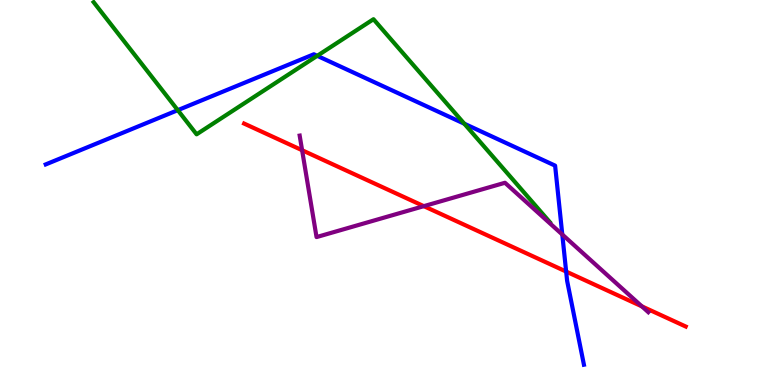[{'lines': ['blue', 'red'], 'intersections': [{'x': 7.31, 'y': 2.95}]}, {'lines': ['green', 'red'], 'intersections': []}, {'lines': ['purple', 'red'], 'intersections': [{'x': 3.9, 'y': 6.1}, {'x': 5.47, 'y': 4.65}, {'x': 8.28, 'y': 2.04}]}, {'lines': ['blue', 'green'], 'intersections': [{'x': 2.29, 'y': 7.14}, {'x': 4.09, 'y': 8.55}, {'x': 5.99, 'y': 6.79}]}, {'lines': ['blue', 'purple'], 'intersections': [{'x': 7.26, 'y': 3.91}]}, {'lines': ['green', 'purple'], 'intersections': []}]